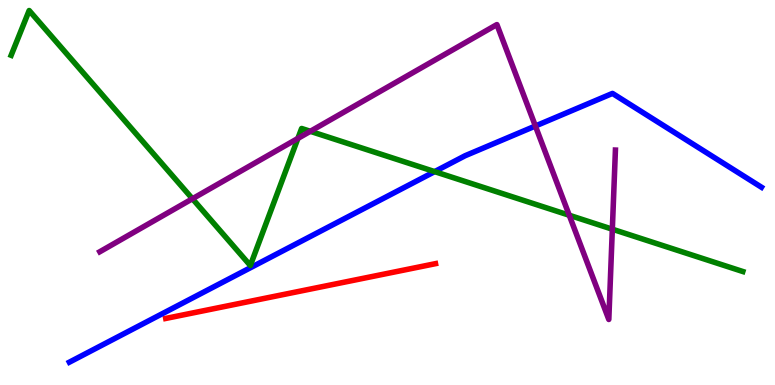[{'lines': ['blue', 'red'], 'intersections': []}, {'lines': ['green', 'red'], 'intersections': []}, {'lines': ['purple', 'red'], 'intersections': []}, {'lines': ['blue', 'green'], 'intersections': [{'x': 5.61, 'y': 5.54}]}, {'lines': ['blue', 'purple'], 'intersections': [{'x': 6.91, 'y': 6.73}]}, {'lines': ['green', 'purple'], 'intersections': [{'x': 2.48, 'y': 4.84}, {'x': 3.84, 'y': 6.4}, {'x': 4.0, 'y': 6.59}, {'x': 7.35, 'y': 4.41}, {'x': 7.9, 'y': 4.05}]}]